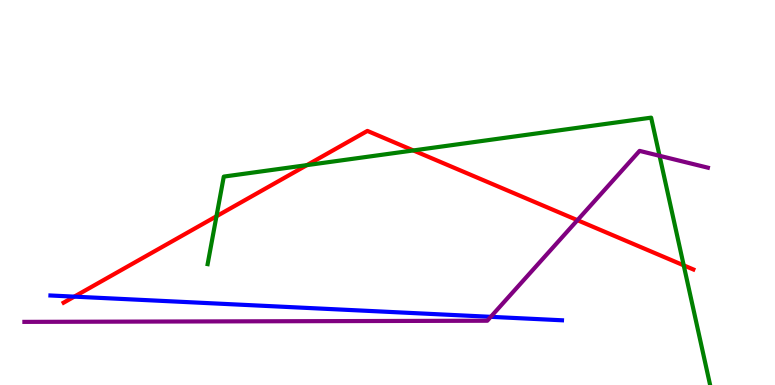[{'lines': ['blue', 'red'], 'intersections': [{'x': 0.958, 'y': 2.3}]}, {'lines': ['green', 'red'], 'intersections': [{'x': 2.79, 'y': 4.38}, {'x': 3.96, 'y': 5.71}, {'x': 5.33, 'y': 6.09}, {'x': 8.82, 'y': 3.11}]}, {'lines': ['purple', 'red'], 'intersections': [{'x': 7.45, 'y': 4.28}]}, {'lines': ['blue', 'green'], 'intersections': []}, {'lines': ['blue', 'purple'], 'intersections': [{'x': 6.33, 'y': 1.77}]}, {'lines': ['green', 'purple'], 'intersections': [{'x': 8.51, 'y': 5.95}]}]